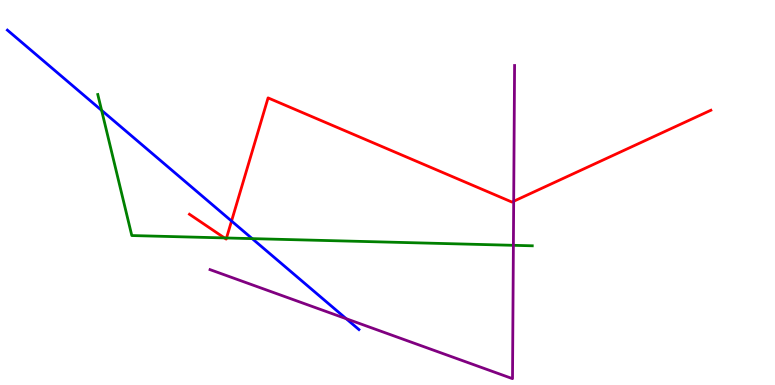[{'lines': ['blue', 'red'], 'intersections': [{'x': 2.99, 'y': 4.26}]}, {'lines': ['green', 'red'], 'intersections': [{'x': 2.9, 'y': 3.82}, {'x': 2.92, 'y': 3.82}]}, {'lines': ['purple', 'red'], 'intersections': [{'x': 6.63, 'y': 4.77}]}, {'lines': ['blue', 'green'], 'intersections': [{'x': 1.31, 'y': 7.13}, {'x': 3.25, 'y': 3.8}]}, {'lines': ['blue', 'purple'], 'intersections': [{'x': 4.47, 'y': 1.72}]}, {'lines': ['green', 'purple'], 'intersections': [{'x': 6.62, 'y': 3.63}]}]